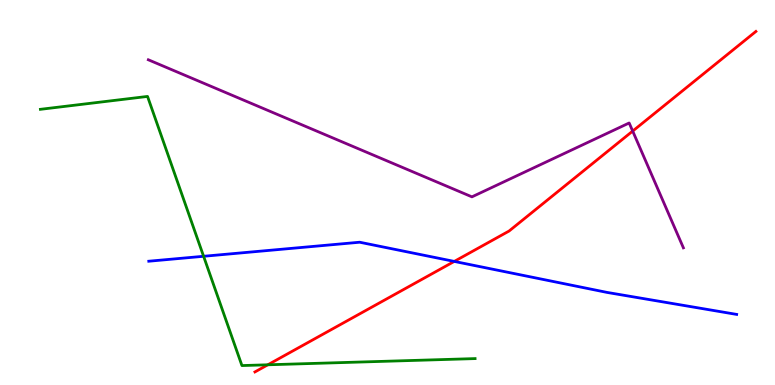[{'lines': ['blue', 'red'], 'intersections': [{'x': 5.86, 'y': 3.21}]}, {'lines': ['green', 'red'], 'intersections': [{'x': 3.46, 'y': 0.525}]}, {'lines': ['purple', 'red'], 'intersections': [{'x': 8.16, 'y': 6.6}]}, {'lines': ['blue', 'green'], 'intersections': [{'x': 2.63, 'y': 3.34}]}, {'lines': ['blue', 'purple'], 'intersections': []}, {'lines': ['green', 'purple'], 'intersections': []}]